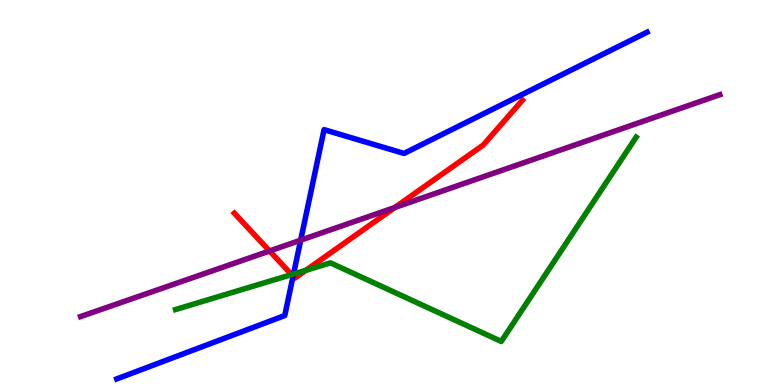[{'lines': ['blue', 'red'], 'intersections': [{'x': 3.78, 'y': 2.83}]}, {'lines': ['green', 'red'], 'intersections': [{'x': 3.76, 'y': 2.87}, {'x': 3.95, 'y': 2.98}]}, {'lines': ['purple', 'red'], 'intersections': [{'x': 3.48, 'y': 3.48}, {'x': 5.09, 'y': 4.61}]}, {'lines': ['blue', 'green'], 'intersections': [{'x': 3.79, 'y': 2.88}]}, {'lines': ['blue', 'purple'], 'intersections': [{'x': 3.88, 'y': 3.76}]}, {'lines': ['green', 'purple'], 'intersections': []}]